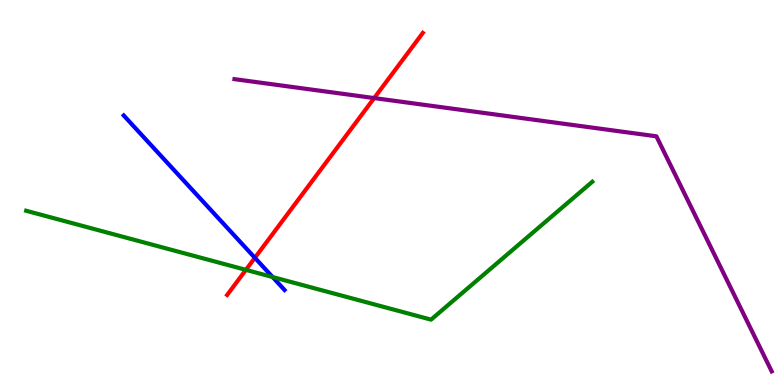[{'lines': ['blue', 'red'], 'intersections': [{'x': 3.29, 'y': 3.3}]}, {'lines': ['green', 'red'], 'intersections': [{'x': 3.17, 'y': 2.99}]}, {'lines': ['purple', 'red'], 'intersections': [{'x': 4.83, 'y': 7.45}]}, {'lines': ['blue', 'green'], 'intersections': [{'x': 3.52, 'y': 2.8}]}, {'lines': ['blue', 'purple'], 'intersections': []}, {'lines': ['green', 'purple'], 'intersections': []}]